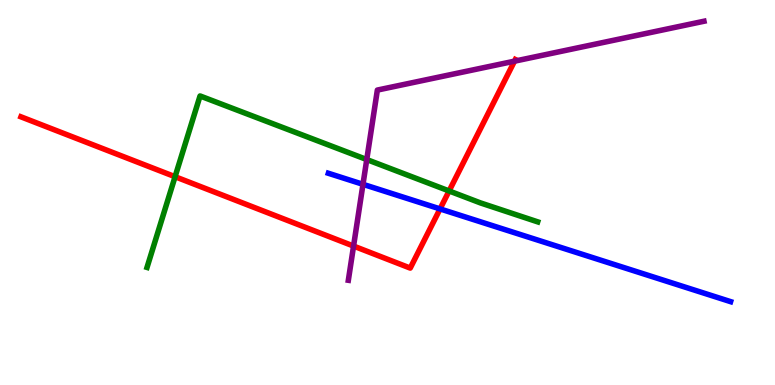[{'lines': ['blue', 'red'], 'intersections': [{'x': 5.68, 'y': 4.57}]}, {'lines': ['green', 'red'], 'intersections': [{'x': 2.26, 'y': 5.41}, {'x': 5.79, 'y': 5.04}]}, {'lines': ['purple', 'red'], 'intersections': [{'x': 4.56, 'y': 3.61}, {'x': 6.64, 'y': 8.41}]}, {'lines': ['blue', 'green'], 'intersections': []}, {'lines': ['blue', 'purple'], 'intersections': [{'x': 4.68, 'y': 5.21}]}, {'lines': ['green', 'purple'], 'intersections': [{'x': 4.73, 'y': 5.86}]}]